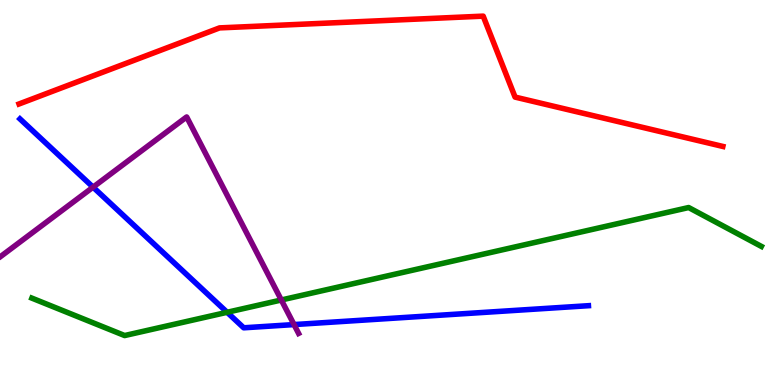[{'lines': ['blue', 'red'], 'intersections': []}, {'lines': ['green', 'red'], 'intersections': []}, {'lines': ['purple', 'red'], 'intersections': []}, {'lines': ['blue', 'green'], 'intersections': [{'x': 2.93, 'y': 1.89}]}, {'lines': ['blue', 'purple'], 'intersections': [{'x': 1.2, 'y': 5.14}, {'x': 3.79, 'y': 1.57}]}, {'lines': ['green', 'purple'], 'intersections': [{'x': 3.63, 'y': 2.21}]}]